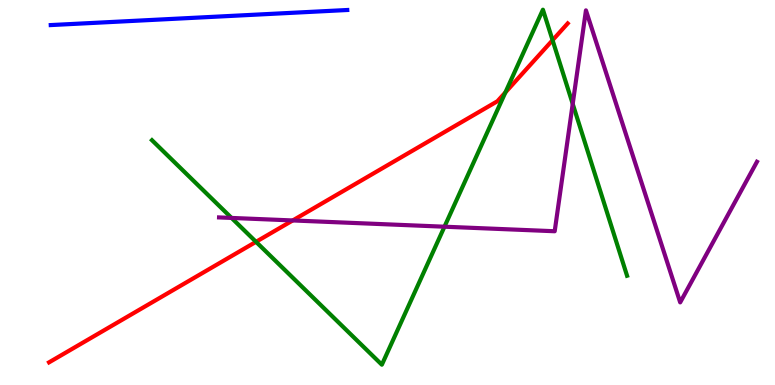[{'lines': ['blue', 'red'], 'intersections': []}, {'lines': ['green', 'red'], 'intersections': [{'x': 3.3, 'y': 3.72}, {'x': 6.52, 'y': 7.6}, {'x': 7.13, 'y': 8.96}]}, {'lines': ['purple', 'red'], 'intersections': [{'x': 3.78, 'y': 4.27}]}, {'lines': ['blue', 'green'], 'intersections': []}, {'lines': ['blue', 'purple'], 'intersections': []}, {'lines': ['green', 'purple'], 'intersections': [{'x': 2.99, 'y': 4.34}, {'x': 5.74, 'y': 4.11}, {'x': 7.39, 'y': 7.3}]}]